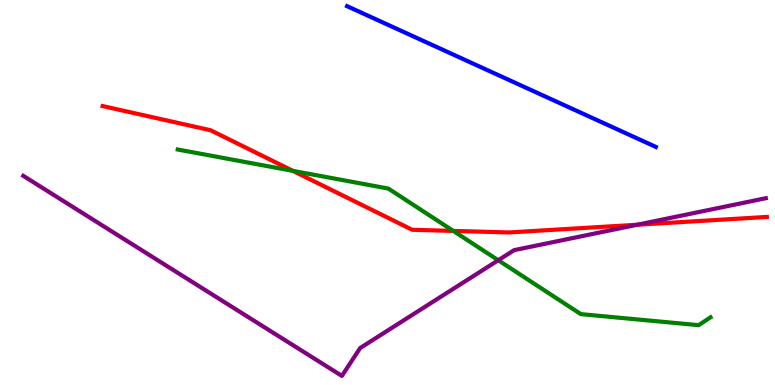[{'lines': ['blue', 'red'], 'intersections': []}, {'lines': ['green', 'red'], 'intersections': [{'x': 3.78, 'y': 5.56}, {'x': 5.85, 'y': 4.0}]}, {'lines': ['purple', 'red'], 'intersections': [{'x': 8.22, 'y': 4.16}]}, {'lines': ['blue', 'green'], 'intersections': []}, {'lines': ['blue', 'purple'], 'intersections': []}, {'lines': ['green', 'purple'], 'intersections': [{'x': 6.43, 'y': 3.24}]}]